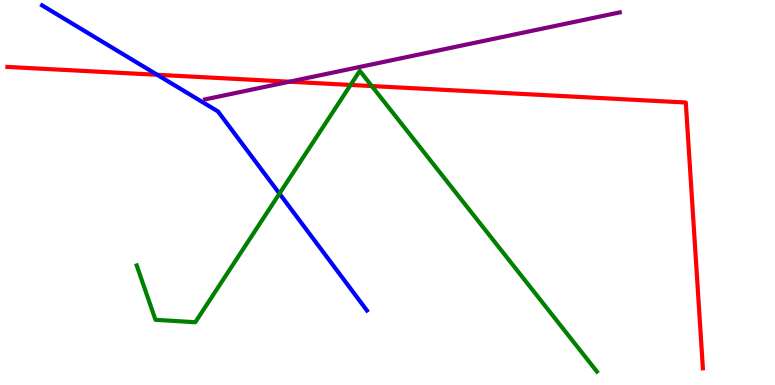[{'lines': ['blue', 'red'], 'intersections': [{'x': 2.03, 'y': 8.06}]}, {'lines': ['green', 'red'], 'intersections': [{'x': 4.52, 'y': 7.79}, {'x': 4.8, 'y': 7.76}]}, {'lines': ['purple', 'red'], 'intersections': [{'x': 3.73, 'y': 7.88}]}, {'lines': ['blue', 'green'], 'intersections': [{'x': 3.61, 'y': 4.97}]}, {'lines': ['blue', 'purple'], 'intersections': []}, {'lines': ['green', 'purple'], 'intersections': []}]